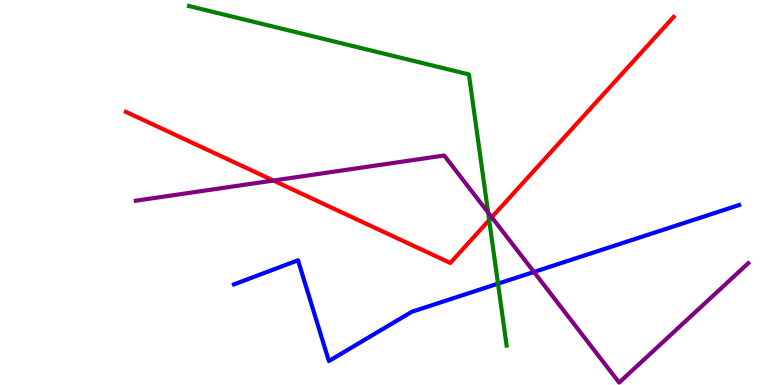[{'lines': ['blue', 'red'], 'intersections': []}, {'lines': ['green', 'red'], 'intersections': [{'x': 6.31, 'y': 4.28}]}, {'lines': ['purple', 'red'], 'intersections': [{'x': 3.53, 'y': 5.31}, {'x': 6.35, 'y': 4.36}]}, {'lines': ['blue', 'green'], 'intersections': [{'x': 6.43, 'y': 2.63}]}, {'lines': ['blue', 'purple'], 'intersections': [{'x': 6.89, 'y': 2.94}]}, {'lines': ['green', 'purple'], 'intersections': [{'x': 6.3, 'y': 4.48}]}]